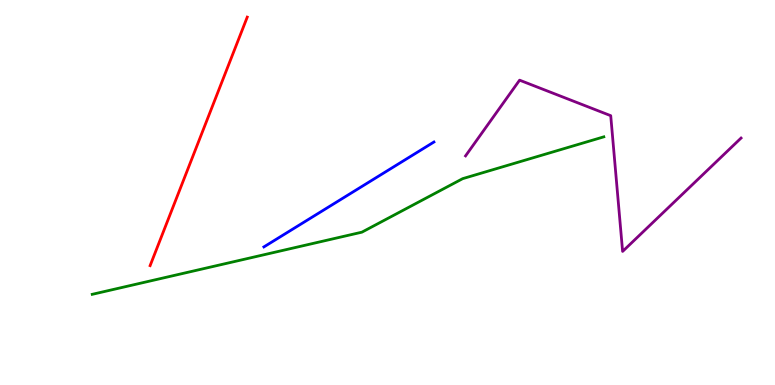[{'lines': ['blue', 'red'], 'intersections': []}, {'lines': ['green', 'red'], 'intersections': []}, {'lines': ['purple', 'red'], 'intersections': []}, {'lines': ['blue', 'green'], 'intersections': []}, {'lines': ['blue', 'purple'], 'intersections': []}, {'lines': ['green', 'purple'], 'intersections': []}]